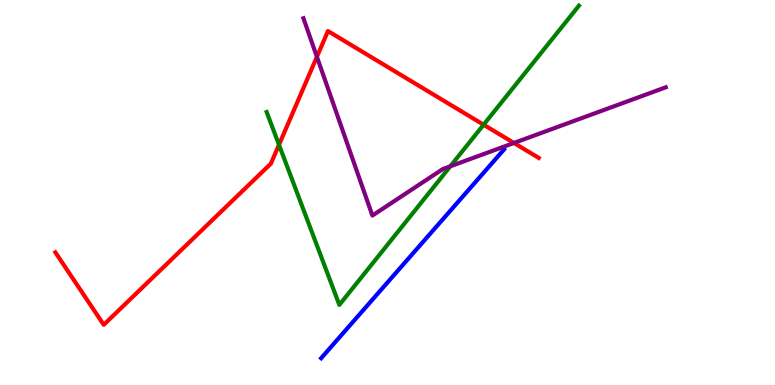[{'lines': ['blue', 'red'], 'intersections': []}, {'lines': ['green', 'red'], 'intersections': [{'x': 3.6, 'y': 6.24}, {'x': 6.24, 'y': 6.76}]}, {'lines': ['purple', 'red'], 'intersections': [{'x': 4.09, 'y': 8.52}, {'x': 6.63, 'y': 6.29}]}, {'lines': ['blue', 'green'], 'intersections': []}, {'lines': ['blue', 'purple'], 'intersections': []}, {'lines': ['green', 'purple'], 'intersections': [{'x': 5.81, 'y': 5.68}]}]